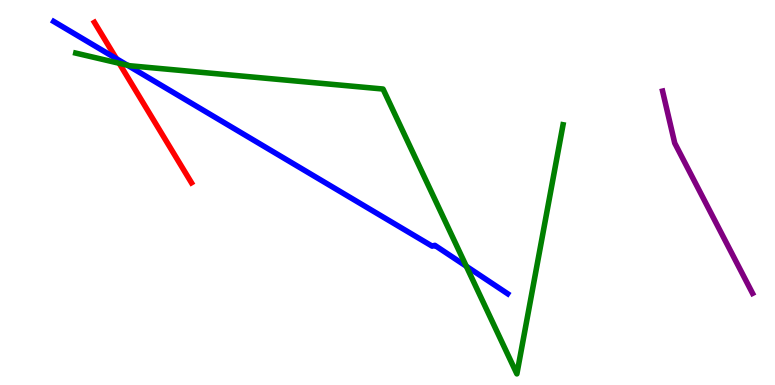[{'lines': ['blue', 'red'], 'intersections': [{'x': 1.5, 'y': 8.48}]}, {'lines': ['green', 'red'], 'intersections': [{'x': 1.54, 'y': 8.36}]}, {'lines': ['purple', 'red'], 'intersections': []}, {'lines': ['blue', 'green'], 'intersections': [{'x': 1.64, 'y': 8.31}, {'x': 6.02, 'y': 3.08}]}, {'lines': ['blue', 'purple'], 'intersections': []}, {'lines': ['green', 'purple'], 'intersections': []}]